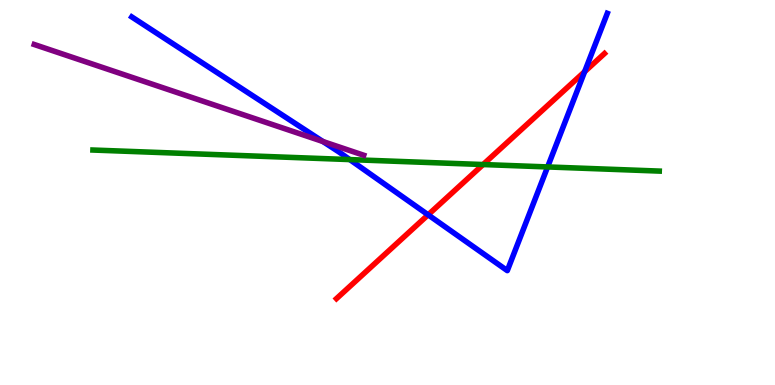[{'lines': ['blue', 'red'], 'intersections': [{'x': 5.52, 'y': 4.42}, {'x': 7.54, 'y': 8.14}]}, {'lines': ['green', 'red'], 'intersections': [{'x': 6.23, 'y': 5.73}]}, {'lines': ['purple', 'red'], 'intersections': []}, {'lines': ['blue', 'green'], 'intersections': [{'x': 4.51, 'y': 5.86}, {'x': 7.07, 'y': 5.66}]}, {'lines': ['blue', 'purple'], 'intersections': [{'x': 4.17, 'y': 6.32}]}, {'lines': ['green', 'purple'], 'intersections': []}]